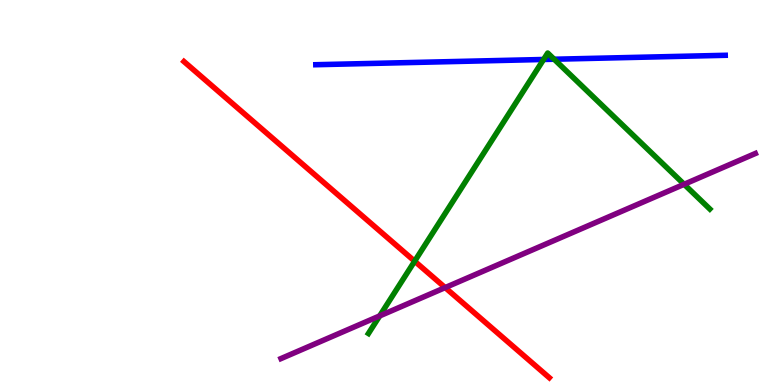[{'lines': ['blue', 'red'], 'intersections': []}, {'lines': ['green', 'red'], 'intersections': [{'x': 5.35, 'y': 3.22}]}, {'lines': ['purple', 'red'], 'intersections': [{'x': 5.74, 'y': 2.53}]}, {'lines': ['blue', 'green'], 'intersections': [{'x': 7.01, 'y': 8.46}, {'x': 7.15, 'y': 8.46}]}, {'lines': ['blue', 'purple'], 'intersections': []}, {'lines': ['green', 'purple'], 'intersections': [{'x': 4.9, 'y': 1.79}, {'x': 8.83, 'y': 5.21}]}]